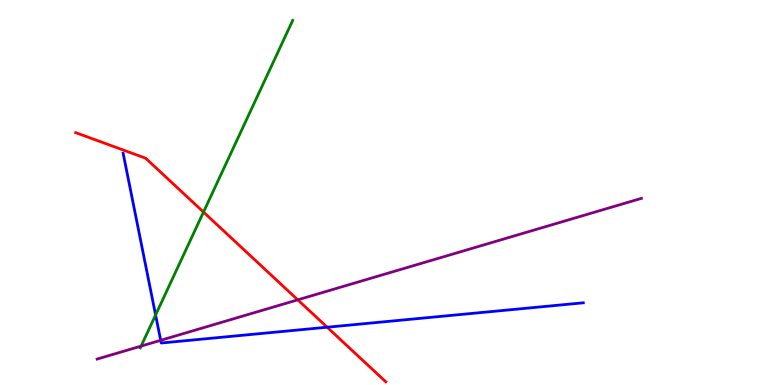[{'lines': ['blue', 'red'], 'intersections': [{'x': 4.22, 'y': 1.5}]}, {'lines': ['green', 'red'], 'intersections': [{'x': 2.63, 'y': 4.49}]}, {'lines': ['purple', 'red'], 'intersections': [{'x': 3.84, 'y': 2.21}]}, {'lines': ['blue', 'green'], 'intersections': [{'x': 2.01, 'y': 1.82}]}, {'lines': ['blue', 'purple'], 'intersections': [{'x': 2.07, 'y': 1.16}]}, {'lines': ['green', 'purple'], 'intersections': [{'x': 1.82, 'y': 1.01}]}]